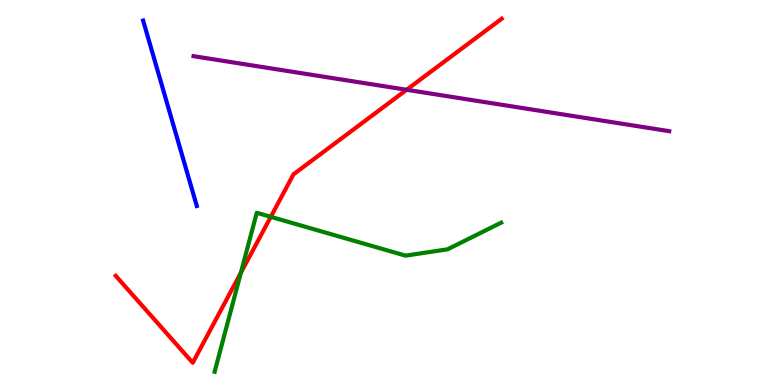[{'lines': ['blue', 'red'], 'intersections': []}, {'lines': ['green', 'red'], 'intersections': [{'x': 3.11, 'y': 2.91}, {'x': 3.49, 'y': 4.37}]}, {'lines': ['purple', 'red'], 'intersections': [{'x': 5.25, 'y': 7.67}]}, {'lines': ['blue', 'green'], 'intersections': []}, {'lines': ['blue', 'purple'], 'intersections': []}, {'lines': ['green', 'purple'], 'intersections': []}]